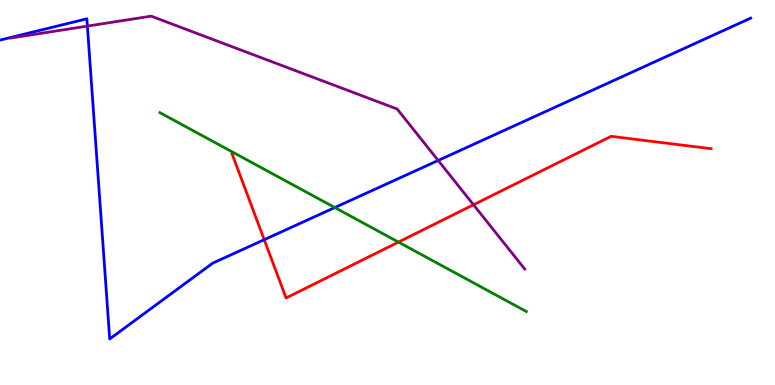[{'lines': ['blue', 'red'], 'intersections': [{'x': 3.41, 'y': 3.77}]}, {'lines': ['green', 'red'], 'intersections': [{'x': 5.14, 'y': 3.71}]}, {'lines': ['purple', 'red'], 'intersections': [{'x': 6.11, 'y': 4.68}]}, {'lines': ['blue', 'green'], 'intersections': [{'x': 4.32, 'y': 4.61}]}, {'lines': ['blue', 'purple'], 'intersections': [{'x': 1.13, 'y': 9.32}, {'x': 5.65, 'y': 5.83}]}, {'lines': ['green', 'purple'], 'intersections': []}]